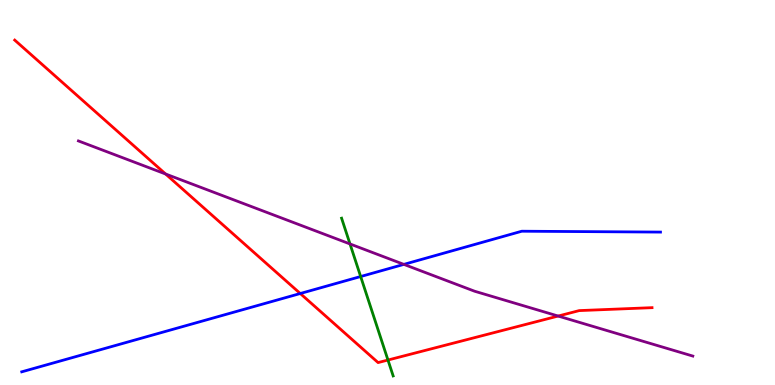[{'lines': ['blue', 'red'], 'intersections': [{'x': 3.87, 'y': 2.38}]}, {'lines': ['green', 'red'], 'intersections': [{'x': 5.01, 'y': 0.648}]}, {'lines': ['purple', 'red'], 'intersections': [{'x': 2.14, 'y': 5.48}, {'x': 7.2, 'y': 1.79}]}, {'lines': ['blue', 'green'], 'intersections': [{'x': 4.65, 'y': 2.82}]}, {'lines': ['blue', 'purple'], 'intersections': [{'x': 5.21, 'y': 3.13}]}, {'lines': ['green', 'purple'], 'intersections': [{'x': 4.52, 'y': 3.66}]}]